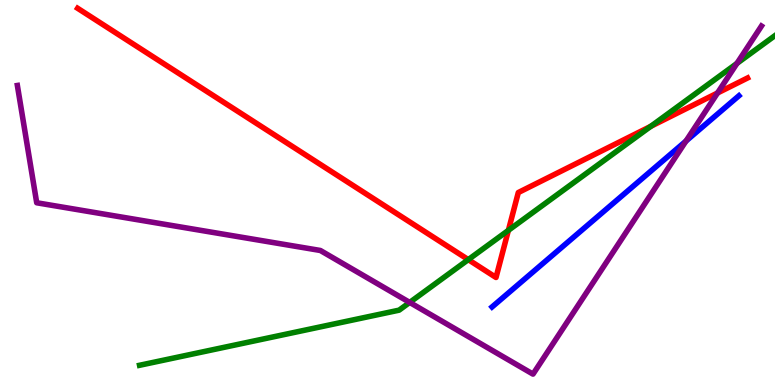[{'lines': ['blue', 'red'], 'intersections': []}, {'lines': ['green', 'red'], 'intersections': [{'x': 6.04, 'y': 3.26}, {'x': 6.56, 'y': 4.02}, {'x': 8.4, 'y': 6.72}]}, {'lines': ['purple', 'red'], 'intersections': [{'x': 9.26, 'y': 7.58}]}, {'lines': ['blue', 'green'], 'intersections': []}, {'lines': ['blue', 'purple'], 'intersections': [{'x': 8.85, 'y': 6.34}]}, {'lines': ['green', 'purple'], 'intersections': [{'x': 5.29, 'y': 2.14}, {'x': 9.51, 'y': 8.35}]}]